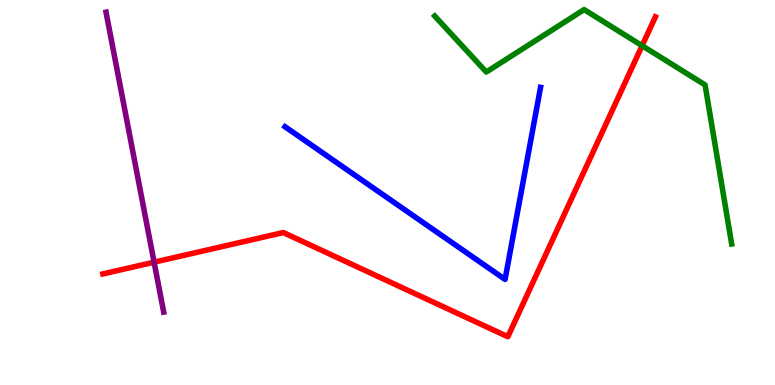[{'lines': ['blue', 'red'], 'intersections': []}, {'lines': ['green', 'red'], 'intersections': [{'x': 8.29, 'y': 8.81}]}, {'lines': ['purple', 'red'], 'intersections': [{'x': 1.99, 'y': 3.19}]}, {'lines': ['blue', 'green'], 'intersections': []}, {'lines': ['blue', 'purple'], 'intersections': []}, {'lines': ['green', 'purple'], 'intersections': []}]